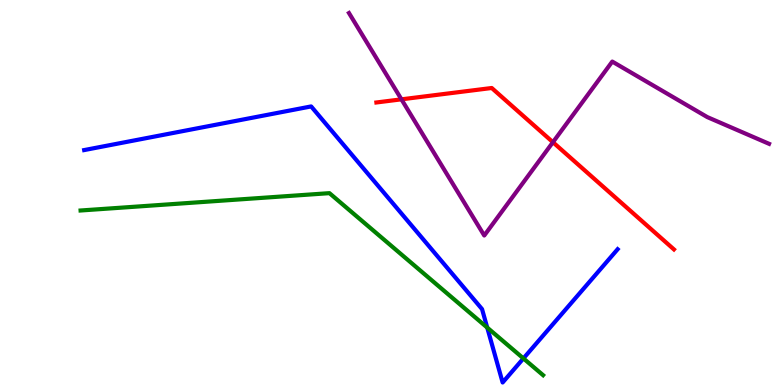[{'lines': ['blue', 'red'], 'intersections': []}, {'lines': ['green', 'red'], 'intersections': []}, {'lines': ['purple', 'red'], 'intersections': [{'x': 5.18, 'y': 7.42}, {'x': 7.13, 'y': 6.31}]}, {'lines': ['blue', 'green'], 'intersections': [{'x': 6.29, 'y': 1.49}, {'x': 6.75, 'y': 0.691}]}, {'lines': ['blue', 'purple'], 'intersections': []}, {'lines': ['green', 'purple'], 'intersections': []}]